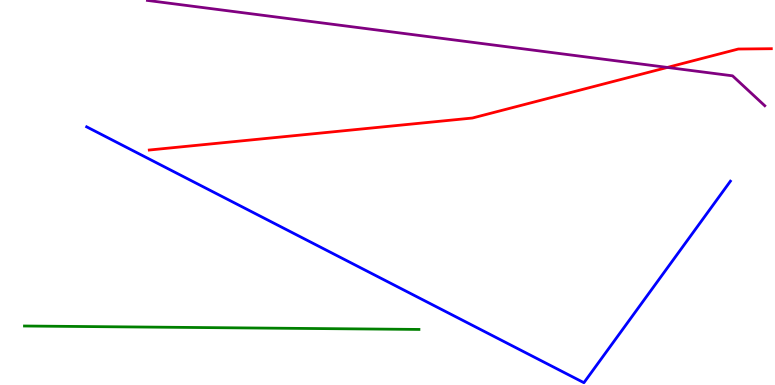[{'lines': ['blue', 'red'], 'intersections': []}, {'lines': ['green', 'red'], 'intersections': []}, {'lines': ['purple', 'red'], 'intersections': [{'x': 8.61, 'y': 8.25}]}, {'lines': ['blue', 'green'], 'intersections': []}, {'lines': ['blue', 'purple'], 'intersections': []}, {'lines': ['green', 'purple'], 'intersections': []}]